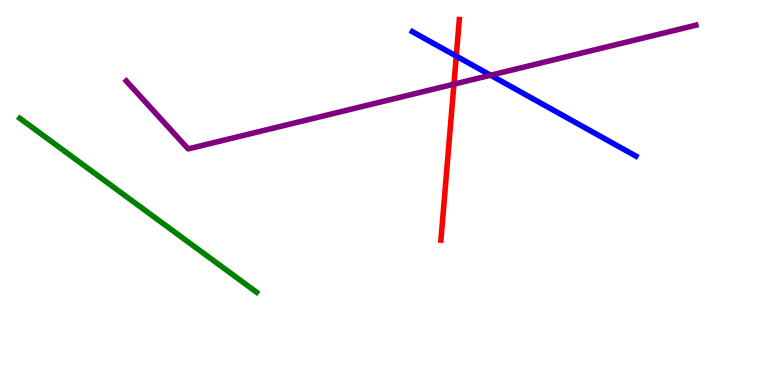[{'lines': ['blue', 'red'], 'intersections': [{'x': 5.89, 'y': 8.54}]}, {'lines': ['green', 'red'], 'intersections': []}, {'lines': ['purple', 'red'], 'intersections': [{'x': 5.86, 'y': 7.81}]}, {'lines': ['blue', 'green'], 'intersections': []}, {'lines': ['blue', 'purple'], 'intersections': [{'x': 6.33, 'y': 8.05}]}, {'lines': ['green', 'purple'], 'intersections': []}]